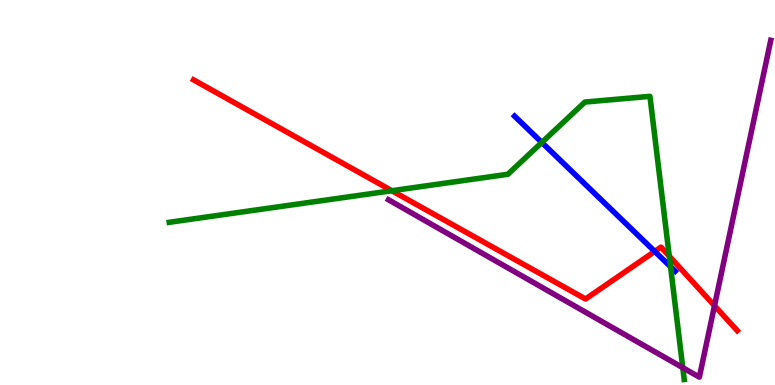[{'lines': ['blue', 'red'], 'intersections': [{'x': 8.45, 'y': 3.47}]}, {'lines': ['green', 'red'], 'intersections': [{'x': 5.06, 'y': 5.05}, {'x': 8.64, 'y': 3.35}]}, {'lines': ['purple', 'red'], 'intersections': [{'x': 9.22, 'y': 2.06}]}, {'lines': ['blue', 'green'], 'intersections': [{'x': 6.99, 'y': 6.3}, {'x': 8.65, 'y': 3.07}]}, {'lines': ['blue', 'purple'], 'intersections': []}, {'lines': ['green', 'purple'], 'intersections': [{'x': 8.81, 'y': 0.45}]}]